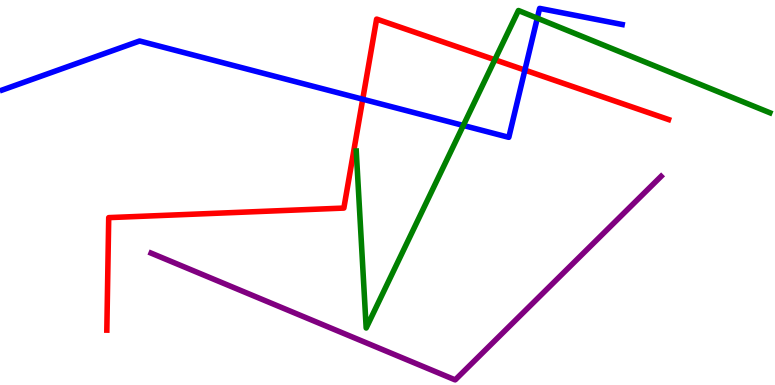[{'lines': ['blue', 'red'], 'intersections': [{'x': 4.68, 'y': 7.42}, {'x': 6.77, 'y': 8.18}]}, {'lines': ['green', 'red'], 'intersections': [{'x': 6.38, 'y': 8.45}]}, {'lines': ['purple', 'red'], 'intersections': []}, {'lines': ['blue', 'green'], 'intersections': [{'x': 5.98, 'y': 6.74}, {'x': 6.93, 'y': 9.53}]}, {'lines': ['blue', 'purple'], 'intersections': []}, {'lines': ['green', 'purple'], 'intersections': []}]